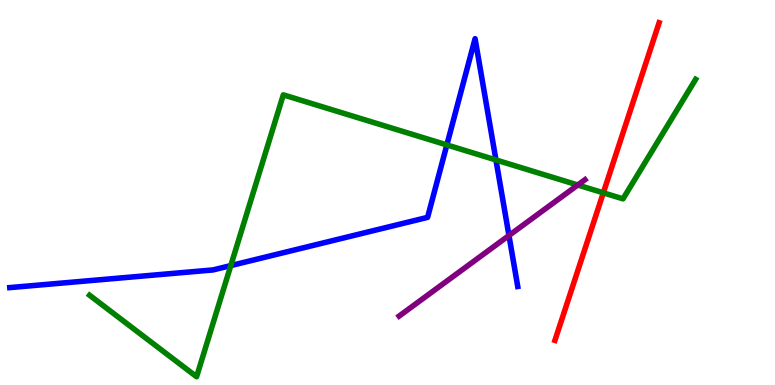[{'lines': ['blue', 'red'], 'intersections': []}, {'lines': ['green', 'red'], 'intersections': [{'x': 7.78, 'y': 4.99}]}, {'lines': ['purple', 'red'], 'intersections': []}, {'lines': ['blue', 'green'], 'intersections': [{'x': 2.98, 'y': 3.1}, {'x': 5.77, 'y': 6.24}, {'x': 6.4, 'y': 5.85}]}, {'lines': ['blue', 'purple'], 'intersections': [{'x': 6.57, 'y': 3.88}]}, {'lines': ['green', 'purple'], 'intersections': [{'x': 7.46, 'y': 5.19}]}]